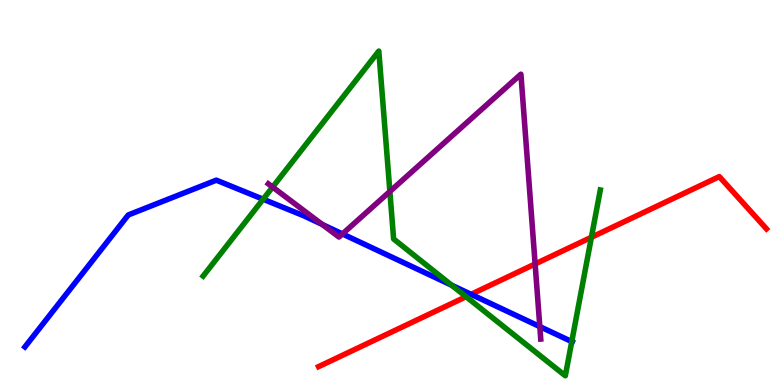[{'lines': ['blue', 'red'], 'intersections': [{'x': 6.08, 'y': 2.36}]}, {'lines': ['green', 'red'], 'intersections': [{'x': 6.01, 'y': 2.29}, {'x': 7.63, 'y': 3.84}]}, {'lines': ['purple', 'red'], 'intersections': [{'x': 6.9, 'y': 3.14}]}, {'lines': ['blue', 'green'], 'intersections': [{'x': 3.4, 'y': 4.83}, {'x': 5.83, 'y': 2.59}, {'x': 7.38, 'y': 1.13}]}, {'lines': ['blue', 'purple'], 'intersections': [{'x': 4.16, 'y': 4.17}, {'x': 4.42, 'y': 3.92}, {'x': 6.97, 'y': 1.52}]}, {'lines': ['green', 'purple'], 'intersections': [{'x': 3.52, 'y': 5.14}, {'x': 5.03, 'y': 5.03}]}]